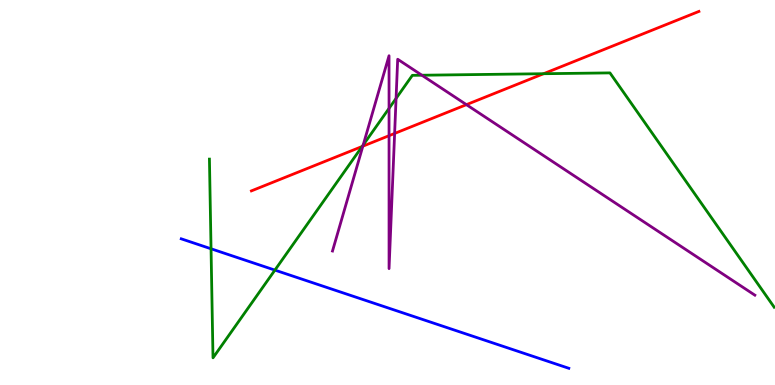[{'lines': ['blue', 'red'], 'intersections': []}, {'lines': ['green', 'red'], 'intersections': [{'x': 4.67, 'y': 6.2}, {'x': 7.01, 'y': 8.09}]}, {'lines': ['purple', 'red'], 'intersections': [{'x': 4.68, 'y': 6.2}, {'x': 5.02, 'y': 6.48}, {'x': 5.09, 'y': 6.53}, {'x': 6.02, 'y': 7.28}]}, {'lines': ['blue', 'green'], 'intersections': [{'x': 2.72, 'y': 3.54}, {'x': 3.55, 'y': 2.98}]}, {'lines': ['blue', 'purple'], 'intersections': []}, {'lines': ['green', 'purple'], 'intersections': [{'x': 4.69, 'y': 6.23}, {'x': 5.02, 'y': 7.19}, {'x': 5.11, 'y': 7.44}, {'x': 5.44, 'y': 8.05}]}]